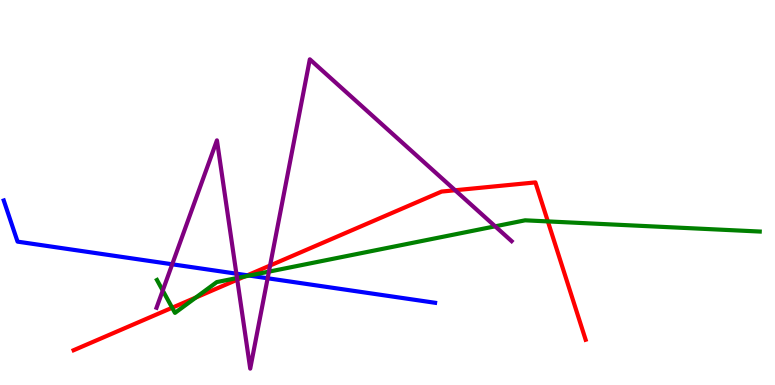[{'lines': ['blue', 'red'], 'intersections': [{'x': 3.19, 'y': 2.85}]}, {'lines': ['green', 'red'], 'intersections': [{'x': 2.22, 'y': 2.01}, {'x': 2.53, 'y': 2.27}, {'x': 3.16, 'y': 2.82}, {'x': 7.07, 'y': 4.25}]}, {'lines': ['purple', 'red'], 'intersections': [{'x': 3.06, 'y': 2.74}, {'x': 3.49, 'y': 3.1}, {'x': 5.87, 'y': 5.06}]}, {'lines': ['blue', 'green'], 'intersections': [{'x': 3.22, 'y': 2.84}]}, {'lines': ['blue', 'purple'], 'intersections': [{'x': 2.22, 'y': 3.14}, {'x': 3.05, 'y': 2.89}, {'x': 3.45, 'y': 2.77}]}, {'lines': ['green', 'purple'], 'intersections': [{'x': 2.1, 'y': 2.45}, {'x': 3.06, 'y': 2.78}, {'x': 3.47, 'y': 2.94}, {'x': 6.39, 'y': 4.12}]}]